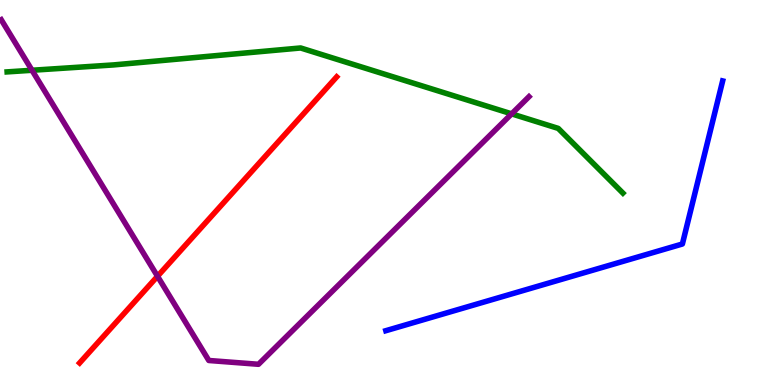[{'lines': ['blue', 'red'], 'intersections': []}, {'lines': ['green', 'red'], 'intersections': []}, {'lines': ['purple', 'red'], 'intersections': [{'x': 2.03, 'y': 2.82}]}, {'lines': ['blue', 'green'], 'intersections': []}, {'lines': ['blue', 'purple'], 'intersections': []}, {'lines': ['green', 'purple'], 'intersections': [{'x': 0.413, 'y': 8.18}, {'x': 6.6, 'y': 7.04}]}]